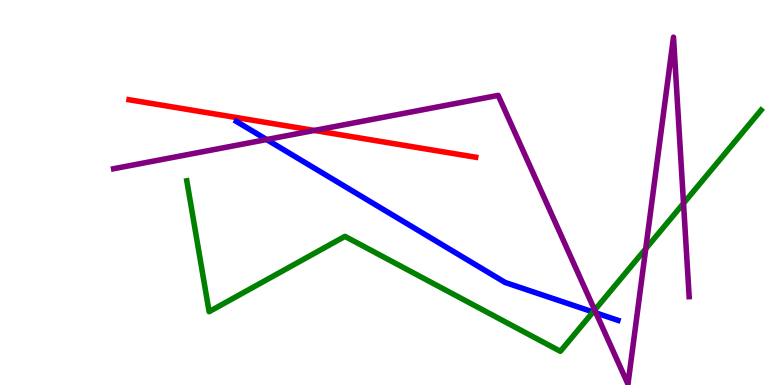[{'lines': ['blue', 'red'], 'intersections': []}, {'lines': ['green', 'red'], 'intersections': []}, {'lines': ['purple', 'red'], 'intersections': [{'x': 4.06, 'y': 6.61}]}, {'lines': ['blue', 'green'], 'intersections': [{'x': 7.65, 'y': 1.9}]}, {'lines': ['blue', 'purple'], 'intersections': [{'x': 3.44, 'y': 6.38}, {'x': 7.69, 'y': 1.87}]}, {'lines': ['green', 'purple'], 'intersections': [{'x': 7.67, 'y': 1.95}, {'x': 8.33, 'y': 3.54}, {'x': 8.82, 'y': 4.72}]}]